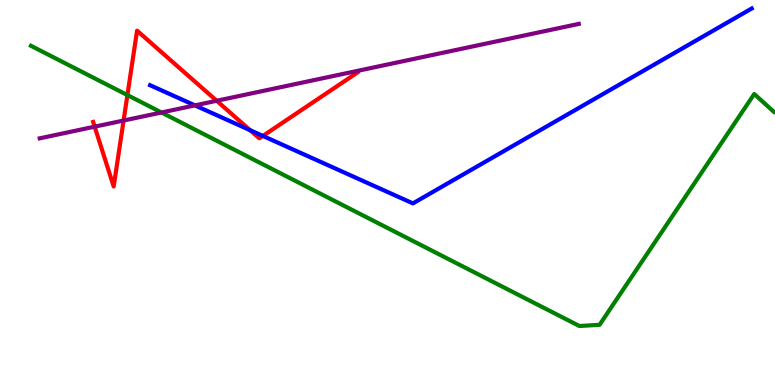[{'lines': ['blue', 'red'], 'intersections': [{'x': 3.23, 'y': 6.62}, {'x': 3.39, 'y': 6.47}]}, {'lines': ['green', 'red'], 'intersections': [{'x': 1.64, 'y': 7.53}]}, {'lines': ['purple', 'red'], 'intersections': [{'x': 1.22, 'y': 6.71}, {'x': 1.59, 'y': 6.87}, {'x': 2.8, 'y': 7.38}]}, {'lines': ['blue', 'green'], 'intersections': []}, {'lines': ['blue', 'purple'], 'intersections': [{'x': 2.52, 'y': 7.26}]}, {'lines': ['green', 'purple'], 'intersections': [{'x': 2.08, 'y': 7.08}]}]